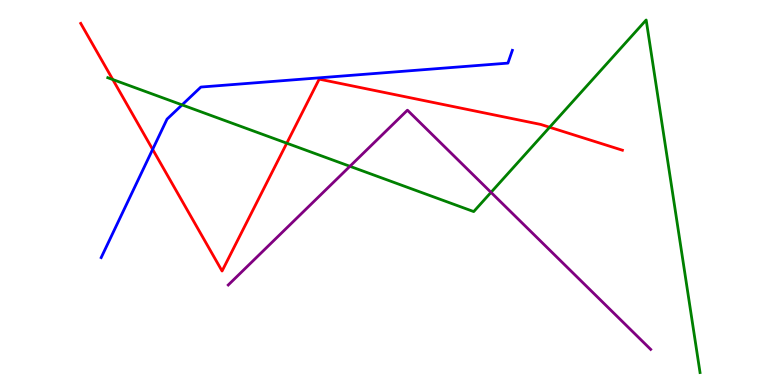[{'lines': ['blue', 'red'], 'intersections': [{'x': 1.97, 'y': 6.12}]}, {'lines': ['green', 'red'], 'intersections': [{'x': 1.46, 'y': 7.93}, {'x': 3.7, 'y': 6.28}, {'x': 7.09, 'y': 6.69}]}, {'lines': ['purple', 'red'], 'intersections': []}, {'lines': ['blue', 'green'], 'intersections': [{'x': 2.35, 'y': 7.28}]}, {'lines': ['blue', 'purple'], 'intersections': []}, {'lines': ['green', 'purple'], 'intersections': [{'x': 4.52, 'y': 5.68}, {'x': 6.34, 'y': 5.0}]}]